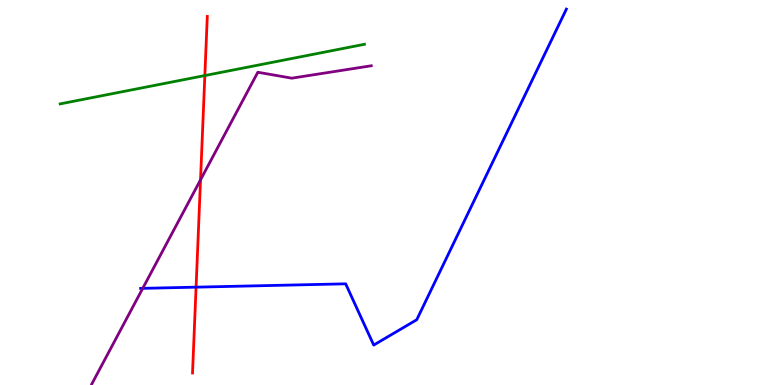[{'lines': ['blue', 'red'], 'intersections': [{'x': 2.53, 'y': 2.54}]}, {'lines': ['green', 'red'], 'intersections': [{'x': 2.64, 'y': 8.04}]}, {'lines': ['purple', 'red'], 'intersections': [{'x': 2.59, 'y': 5.33}]}, {'lines': ['blue', 'green'], 'intersections': []}, {'lines': ['blue', 'purple'], 'intersections': [{'x': 1.84, 'y': 2.51}]}, {'lines': ['green', 'purple'], 'intersections': []}]